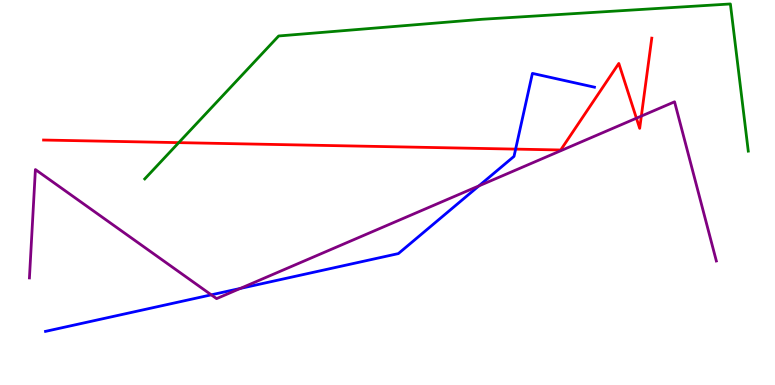[{'lines': ['blue', 'red'], 'intersections': [{'x': 6.65, 'y': 6.13}]}, {'lines': ['green', 'red'], 'intersections': [{'x': 2.31, 'y': 6.3}]}, {'lines': ['purple', 'red'], 'intersections': [{'x': 8.21, 'y': 6.93}, {'x': 8.28, 'y': 6.98}]}, {'lines': ['blue', 'green'], 'intersections': []}, {'lines': ['blue', 'purple'], 'intersections': [{'x': 2.73, 'y': 2.34}, {'x': 3.1, 'y': 2.51}, {'x': 6.18, 'y': 5.17}]}, {'lines': ['green', 'purple'], 'intersections': []}]